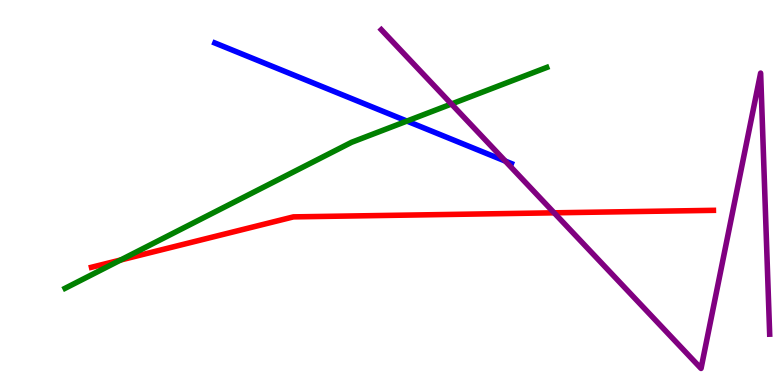[{'lines': ['blue', 'red'], 'intersections': []}, {'lines': ['green', 'red'], 'intersections': [{'x': 1.56, 'y': 3.25}]}, {'lines': ['purple', 'red'], 'intersections': [{'x': 7.15, 'y': 4.47}]}, {'lines': ['blue', 'green'], 'intersections': [{'x': 5.25, 'y': 6.86}]}, {'lines': ['blue', 'purple'], 'intersections': [{'x': 6.52, 'y': 5.82}]}, {'lines': ['green', 'purple'], 'intersections': [{'x': 5.82, 'y': 7.3}]}]